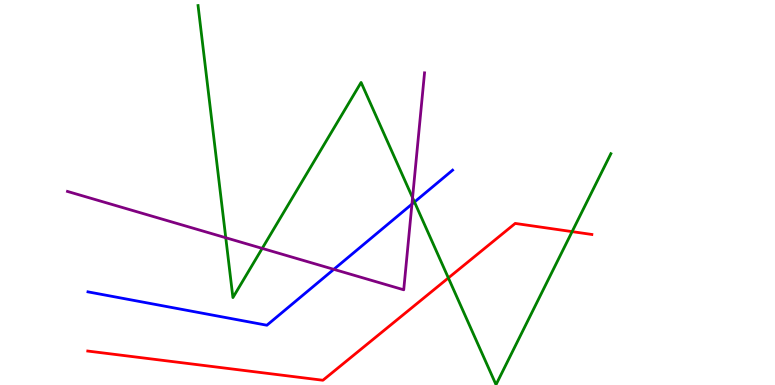[{'lines': ['blue', 'red'], 'intersections': []}, {'lines': ['green', 'red'], 'intersections': [{'x': 5.79, 'y': 2.78}, {'x': 7.38, 'y': 3.98}]}, {'lines': ['purple', 'red'], 'intersections': []}, {'lines': ['blue', 'green'], 'intersections': [{'x': 5.35, 'y': 4.75}]}, {'lines': ['blue', 'purple'], 'intersections': [{'x': 4.31, 'y': 3.0}, {'x': 5.32, 'y': 4.7}]}, {'lines': ['green', 'purple'], 'intersections': [{'x': 2.91, 'y': 3.83}, {'x': 3.38, 'y': 3.55}, {'x': 5.32, 'y': 4.86}]}]